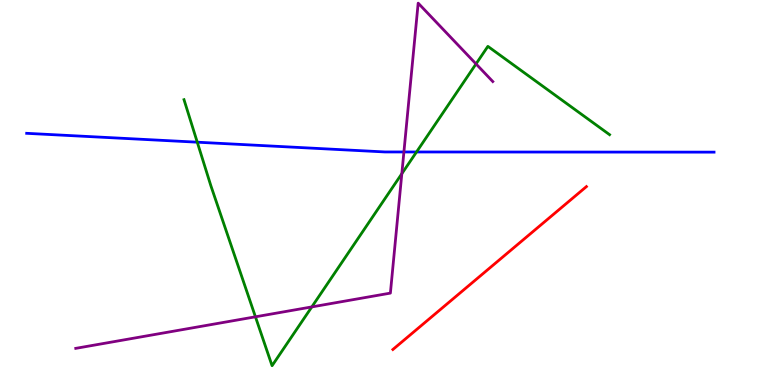[{'lines': ['blue', 'red'], 'intersections': []}, {'lines': ['green', 'red'], 'intersections': []}, {'lines': ['purple', 'red'], 'intersections': []}, {'lines': ['blue', 'green'], 'intersections': [{'x': 2.55, 'y': 6.31}, {'x': 5.37, 'y': 6.05}]}, {'lines': ['blue', 'purple'], 'intersections': [{'x': 5.21, 'y': 6.05}]}, {'lines': ['green', 'purple'], 'intersections': [{'x': 3.3, 'y': 1.77}, {'x': 4.02, 'y': 2.03}, {'x': 5.18, 'y': 5.49}, {'x': 6.14, 'y': 8.34}]}]